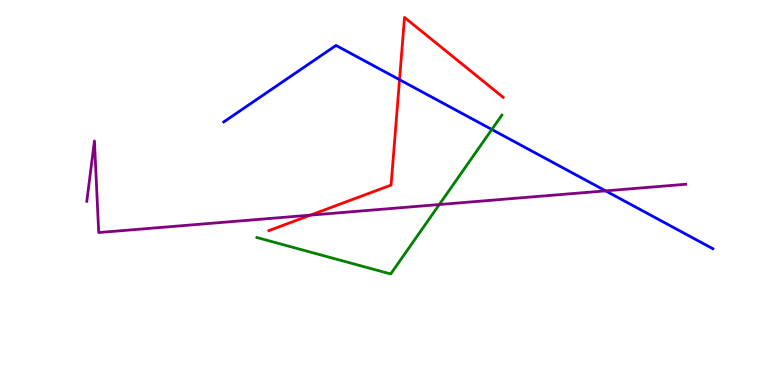[{'lines': ['blue', 'red'], 'intersections': [{'x': 5.16, 'y': 7.93}]}, {'lines': ['green', 'red'], 'intersections': []}, {'lines': ['purple', 'red'], 'intersections': [{'x': 4.01, 'y': 4.41}]}, {'lines': ['blue', 'green'], 'intersections': [{'x': 6.35, 'y': 6.64}]}, {'lines': ['blue', 'purple'], 'intersections': [{'x': 7.81, 'y': 5.04}]}, {'lines': ['green', 'purple'], 'intersections': [{'x': 5.67, 'y': 4.69}]}]